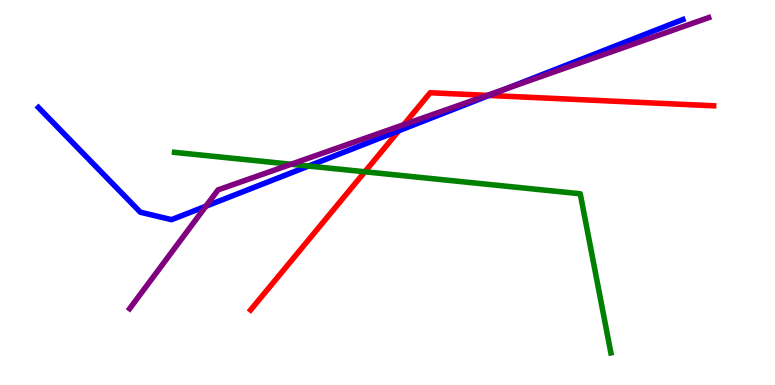[{'lines': ['blue', 'red'], 'intersections': [{'x': 5.15, 'y': 6.6}, {'x': 6.31, 'y': 7.52}]}, {'lines': ['green', 'red'], 'intersections': [{'x': 4.71, 'y': 5.54}]}, {'lines': ['purple', 'red'], 'intersections': [{'x': 5.21, 'y': 6.76}, {'x': 6.29, 'y': 7.52}]}, {'lines': ['blue', 'green'], 'intersections': [{'x': 3.98, 'y': 5.69}]}, {'lines': ['blue', 'purple'], 'intersections': [{'x': 2.66, 'y': 4.64}, {'x': 6.52, 'y': 7.69}]}, {'lines': ['green', 'purple'], 'intersections': [{'x': 3.76, 'y': 5.73}]}]